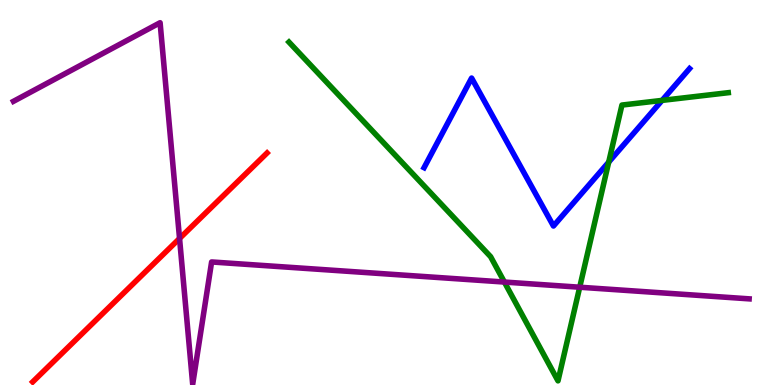[{'lines': ['blue', 'red'], 'intersections': []}, {'lines': ['green', 'red'], 'intersections': []}, {'lines': ['purple', 'red'], 'intersections': [{'x': 2.32, 'y': 3.81}]}, {'lines': ['blue', 'green'], 'intersections': [{'x': 7.85, 'y': 5.79}, {'x': 8.54, 'y': 7.39}]}, {'lines': ['blue', 'purple'], 'intersections': []}, {'lines': ['green', 'purple'], 'intersections': [{'x': 6.51, 'y': 2.67}, {'x': 7.48, 'y': 2.54}]}]